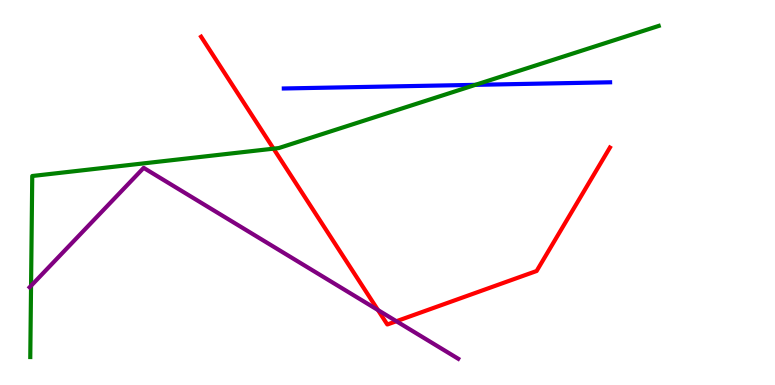[{'lines': ['blue', 'red'], 'intersections': []}, {'lines': ['green', 'red'], 'intersections': [{'x': 3.53, 'y': 6.14}]}, {'lines': ['purple', 'red'], 'intersections': [{'x': 4.88, 'y': 1.95}, {'x': 5.11, 'y': 1.66}]}, {'lines': ['blue', 'green'], 'intersections': [{'x': 6.13, 'y': 7.8}]}, {'lines': ['blue', 'purple'], 'intersections': []}, {'lines': ['green', 'purple'], 'intersections': [{'x': 0.401, 'y': 2.58}]}]